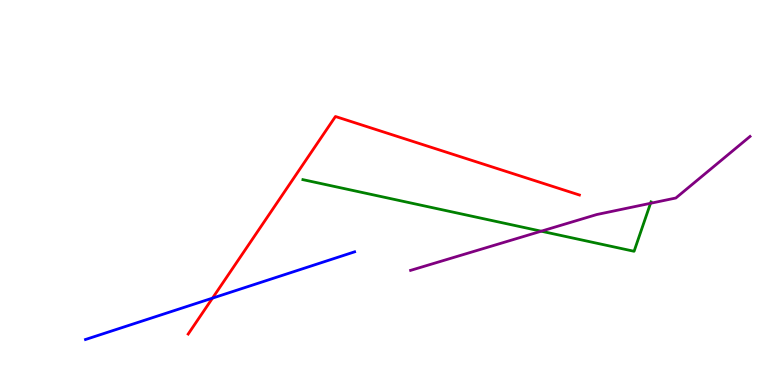[{'lines': ['blue', 'red'], 'intersections': [{'x': 2.74, 'y': 2.26}]}, {'lines': ['green', 'red'], 'intersections': []}, {'lines': ['purple', 'red'], 'intersections': []}, {'lines': ['blue', 'green'], 'intersections': []}, {'lines': ['blue', 'purple'], 'intersections': []}, {'lines': ['green', 'purple'], 'intersections': [{'x': 6.98, 'y': 3.99}, {'x': 8.39, 'y': 4.72}]}]